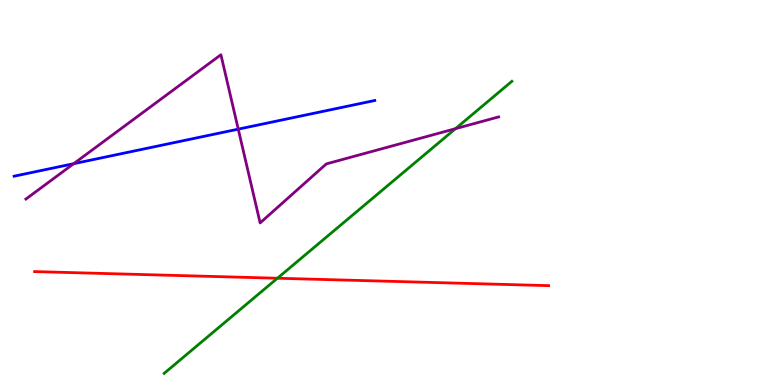[{'lines': ['blue', 'red'], 'intersections': []}, {'lines': ['green', 'red'], 'intersections': [{'x': 3.58, 'y': 2.77}]}, {'lines': ['purple', 'red'], 'intersections': []}, {'lines': ['blue', 'green'], 'intersections': []}, {'lines': ['blue', 'purple'], 'intersections': [{'x': 0.951, 'y': 5.75}, {'x': 3.07, 'y': 6.65}]}, {'lines': ['green', 'purple'], 'intersections': [{'x': 5.88, 'y': 6.66}]}]